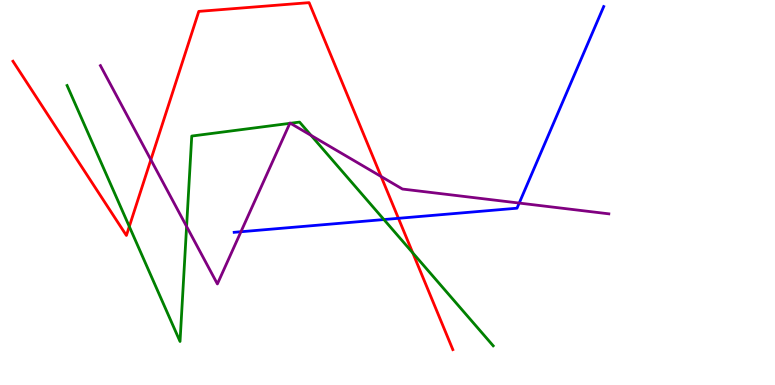[{'lines': ['blue', 'red'], 'intersections': [{'x': 5.14, 'y': 4.33}]}, {'lines': ['green', 'red'], 'intersections': [{'x': 1.67, 'y': 4.12}, {'x': 5.33, 'y': 3.43}]}, {'lines': ['purple', 'red'], 'intersections': [{'x': 1.95, 'y': 5.85}, {'x': 4.92, 'y': 5.42}]}, {'lines': ['blue', 'green'], 'intersections': [{'x': 4.95, 'y': 4.3}]}, {'lines': ['blue', 'purple'], 'intersections': [{'x': 3.11, 'y': 3.98}, {'x': 6.7, 'y': 4.73}]}, {'lines': ['green', 'purple'], 'intersections': [{'x': 2.41, 'y': 4.12}, {'x': 3.74, 'y': 6.8}, {'x': 3.75, 'y': 6.8}, {'x': 4.01, 'y': 6.48}]}]